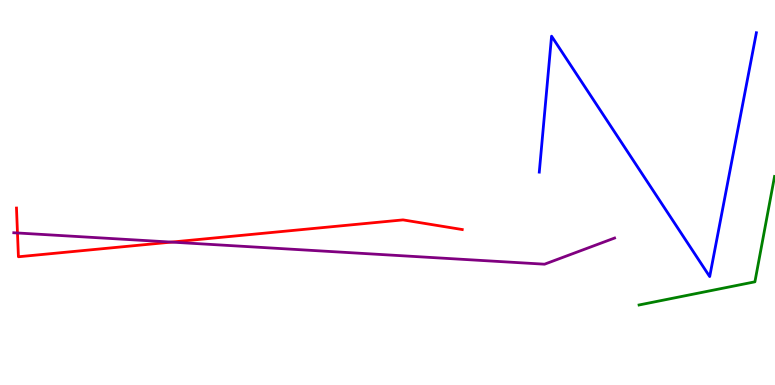[{'lines': ['blue', 'red'], 'intersections': []}, {'lines': ['green', 'red'], 'intersections': []}, {'lines': ['purple', 'red'], 'intersections': [{'x': 0.225, 'y': 3.95}, {'x': 2.21, 'y': 3.71}]}, {'lines': ['blue', 'green'], 'intersections': []}, {'lines': ['blue', 'purple'], 'intersections': []}, {'lines': ['green', 'purple'], 'intersections': []}]